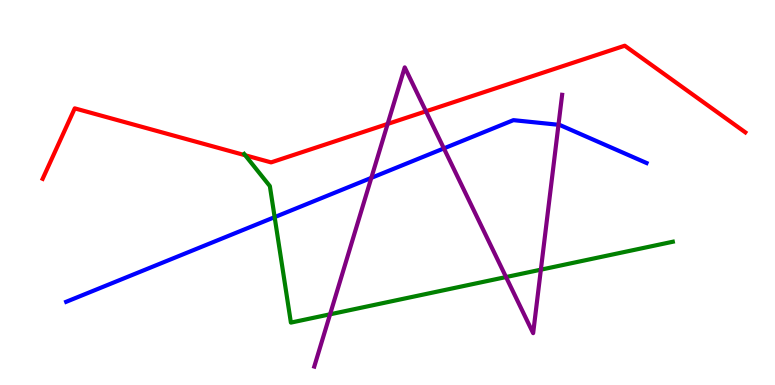[{'lines': ['blue', 'red'], 'intersections': []}, {'lines': ['green', 'red'], 'intersections': [{'x': 3.16, 'y': 5.97}]}, {'lines': ['purple', 'red'], 'intersections': [{'x': 5.0, 'y': 6.78}, {'x': 5.5, 'y': 7.11}]}, {'lines': ['blue', 'green'], 'intersections': [{'x': 3.54, 'y': 4.36}]}, {'lines': ['blue', 'purple'], 'intersections': [{'x': 4.79, 'y': 5.38}, {'x': 5.73, 'y': 6.15}, {'x': 7.21, 'y': 6.76}]}, {'lines': ['green', 'purple'], 'intersections': [{'x': 4.26, 'y': 1.84}, {'x': 6.53, 'y': 2.8}, {'x': 6.98, 'y': 3.0}]}]